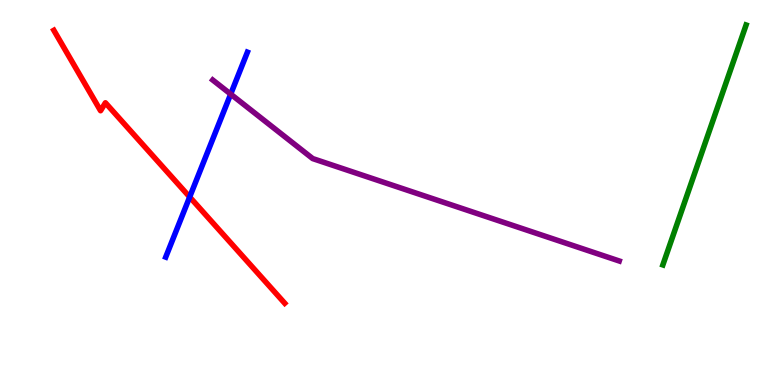[{'lines': ['blue', 'red'], 'intersections': [{'x': 2.45, 'y': 4.88}]}, {'lines': ['green', 'red'], 'intersections': []}, {'lines': ['purple', 'red'], 'intersections': []}, {'lines': ['blue', 'green'], 'intersections': []}, {'lines': ['blue', 'purple'], 'intersections': [{'x': 2.98, 'y': 7.56}]}, {'lines': ['green', 'purple'], 'intersections': []}]